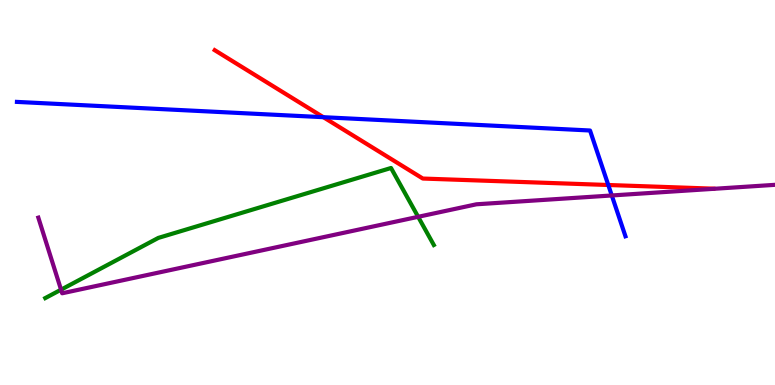[{'lines': ['blue', 'red'], 'intersections': [{'x': 4.17, 'y': 6.96}, {'x': 7.85, 'y': 5.19}]}, {'lines': ['green', 'red'], 'intersections': []}, {'lines': ['purple', 'red'], 'intersections': []}, {'lines': ['blue', 'green'], 'intersections': []}, {'lines': ['blue', 'purple'], 'intersections': [{'x': 7.89, 'y': 4.92}]}, {'lines': ['green', 'purple'], 'intersections': [{'x': 0.788, 'y': 2.48}, {'x': 5.4, 'y': 4.37}]}]